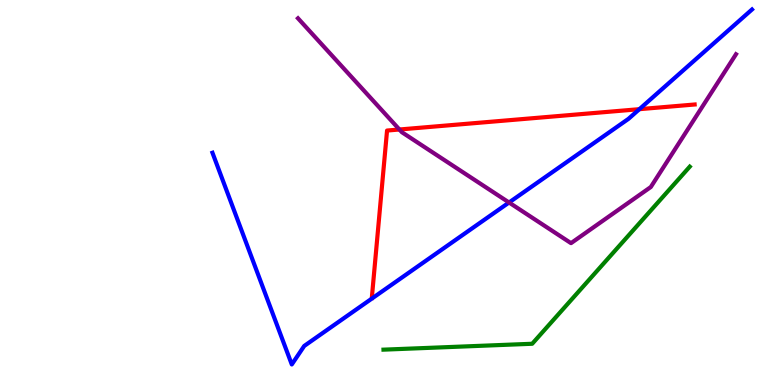[{'lines': ['blue', 'red'], 'intersections': [{'x': 8.25, 'y': 7.16}]}, {'lines': ['green', 'red'], 'intersections': []}, {'lines': ['purple', 'red'], 'intersections': [{'x': 5.15, 'y': 6.64}]}, {'lines': ['blue', 'green'], 'intersections': []}, {'lines': ['blue', 'purple'], 'intersections': [{'x': 6.57, 'y': 4.74}]}, {'lines': ['green', 'purple'], 'intersections': []}]